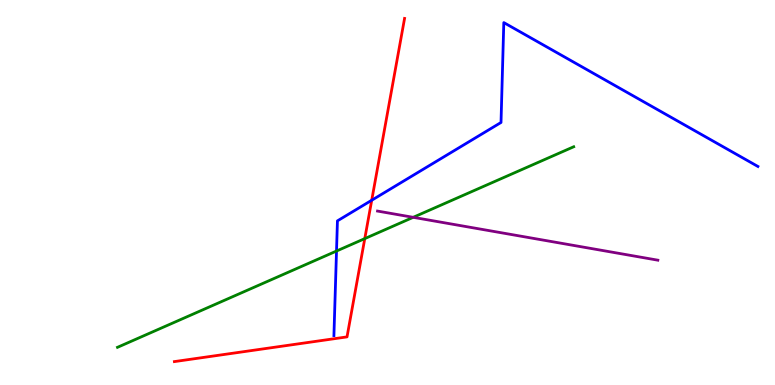[{'lines': ['blue', 'red'], 'intersections': [{'x': 4.8, 'y': 4.8}]}, {'lines': ['green', 'red'], 'intersections': [{'x': 4.71, 'y': 3.8}]}, {'lines': ['purple', 'red'], 'intersections': []}, {'lines': ['blue', 'green'], 'intersections': [{'x': 4.34, 'y': 3.48}]}, {'lines': ['blue', 'purple'], 'intersections': []}, {'lines': ['green', 'purple'], 'intersections': [{'x': 5.33, 'y': 4.36}]}]